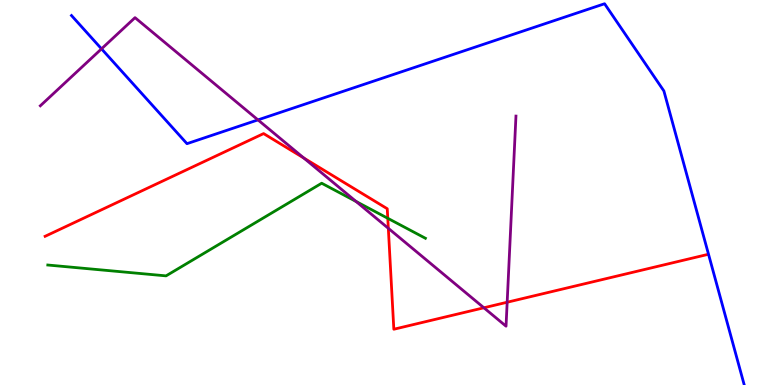[{'lines': ['blue', 'red'], 'intersections': []}, {'lines': ['green', 'red'], 'intersections': [{'x': 5.0, 'y': 4.33}]}, {'lines': ['purple', 'red'], 'intersections': [{'x': 3.92, 'y': 5.89}, {'x': 5.01, 'y': 4.07}, {'x': 6.24, 'y': 2.01}, {'x': 6.54, 'y': 2.15}]}, {'lines': ['blue', 'green'], 'intersections': []}, {'lines': ['blue', 'purple'], 'intersections': [{'x': 1.31, 'y': 8.73}, {'x': 3.33, 'y': 6.89}]}, {'lines': ['green', 'purple'], 'intersections': [{'x': 4.59, 'y': 4.77}]}]